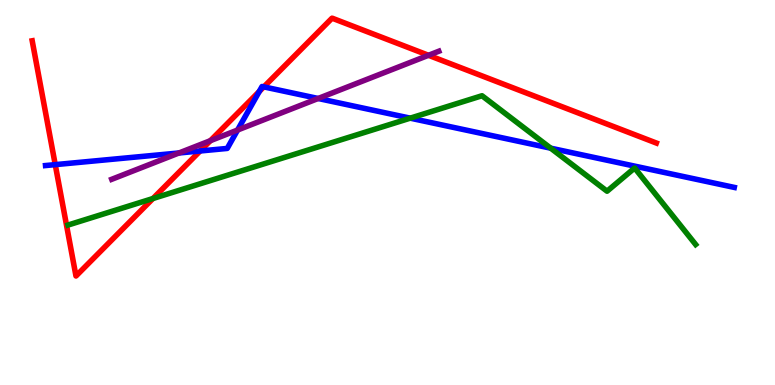[{'lines': ['blue', 'red'], 'intersections': [{'x': 0.713, 'y': 5.72}, {'x': 2.58, 'y': 6.08}, {'x': 3.35, 'y': 7.62}, {'x': 3.4, 'y': 7.74}]}, {'lines': ['green', 'red'], 'intersections': [{'x': 1.97, 'y': 4.84}]}, {'lines': ['purple', 'red'], 'intersections': [{'x': 2.71, 'y': 6.35}, {'x': 5.53, 'y': 8.56}]}, {'lines': ['blue', 'green'], 'intersections': [{'x': 5.29, 'y': 6.93}, {'x': 7.11, 'y': 6.15}]}, {'lines': ['blue', 'purple'], 'intersections': [{'x': 2.31, 'y': 6.03}, {'x': 3.07, 'y': 6.62}, {'x': 4.11, 'y': 7.44}]}, {'lines': ['green', 'purple'], 'intersections': []}]